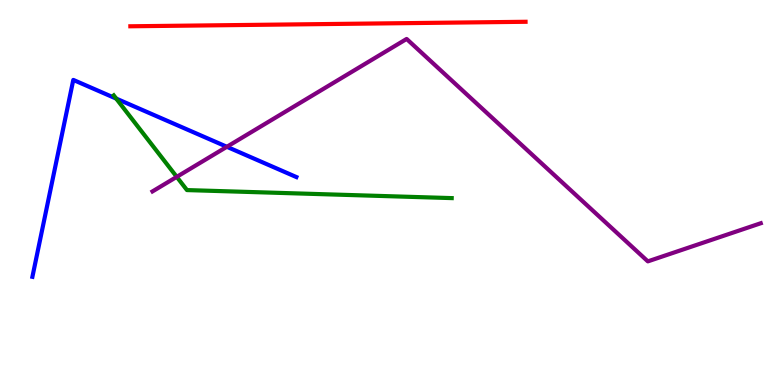[{'lines': ['blue', 'red'], 'intersections': []}, {'lines': ['green', 'red'], 'intersections': []}, {'lines': ['purple', 'red'], 'intersections': []}, {'lines': ['blue', 'green'], 'intersections': [{'x': 1.5, 'y': 7.44}]}, {'lines': ['blue', 'purple'], 'intersections': [{'x': 2.93, 'y': 6.19}]}, {'lines': ['green', 'purple'], 'intersections': [{'x': 2.28, 'y': 5.41}]}]